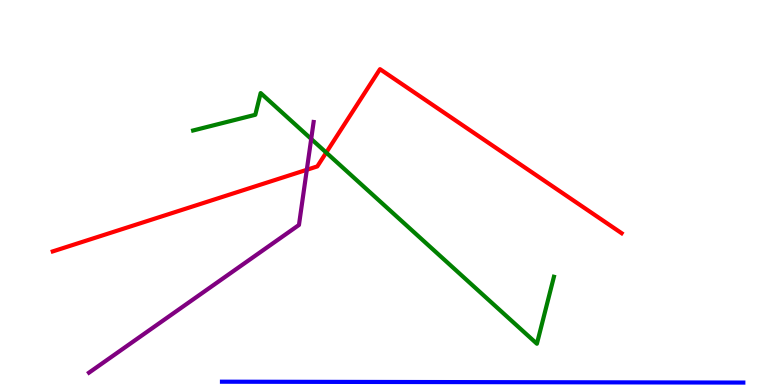[{'lines': ['blue', 'red'], 'intersections': []}, {'lines': ['green', 'red'], 'intersections': [{'x': 4.21, 'y': 6.04}]}, {'lines': ['purple', 'red'], 'intersections': [{'x': 3.96, 'y': 5.59}]}, {'lines': ['blue', 'green'], 'intersections': []}, {'lines': ['blue', 'purple'], 'intersections': []}, {'lines': ['green', 'purple'], 'intersections': [{'x': 4.02, 'y': 6.39}]}]